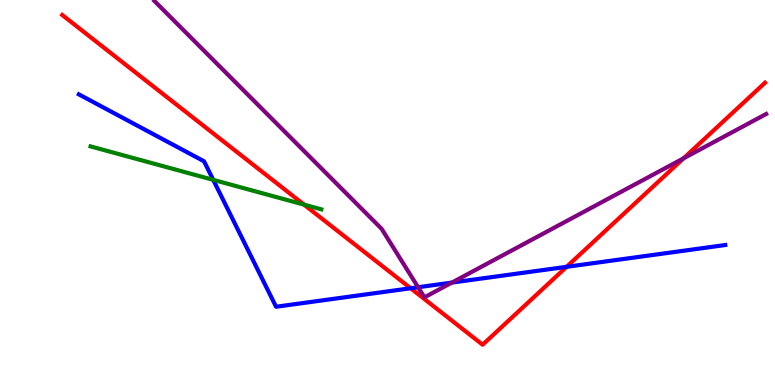[{'lines': ['blue', 'red'], 'intersections': [{'x': 5.3, 'y': 2.51}, {'x': 7.31, 'y': 3.07}]}, {'lines': ['green', 'red'], 'intersections': [{'x': 3.92, 'y': 4.68}]}, {'lines': ['purple', 'red'], 'intersections': [{'x': 8.82, 'y': 5.89}]}, {'lines': ['blue', 'green'], 'intersections': [{'x': 2.75, 'y': 5.33}]}, {'lines': ['blue', 'purple'], 'intersections': [{'x': 5.39, 'y': 2.54}, {'x': 5.83, 'y': 2.66}]}, {'lines': ['green', 'purple'], 'intersections': []}]